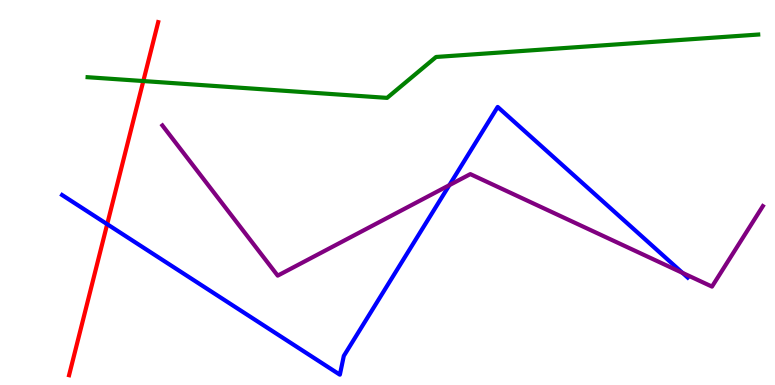[{'lines': ['blue', 'red'], 'intersections': [{'x': 1.38, 'y': 4.18}]}, {'lines': ['green', 'red'], 'intersections': [{'x': 1.85, 'y': 7.89}]}, {'lines': ['purple', 'red'], 'intersections': []}, {'lines': ['blue', 'green'], 'intersections': []}, {'lines': ['blue', 'purple'], 'intersections': [{'x': 5.8, 'y': 5.19}, {'x': 8.81, 'y': 2.91}]}, {'lines': ['green', 'purple'], 'intersections': []}]